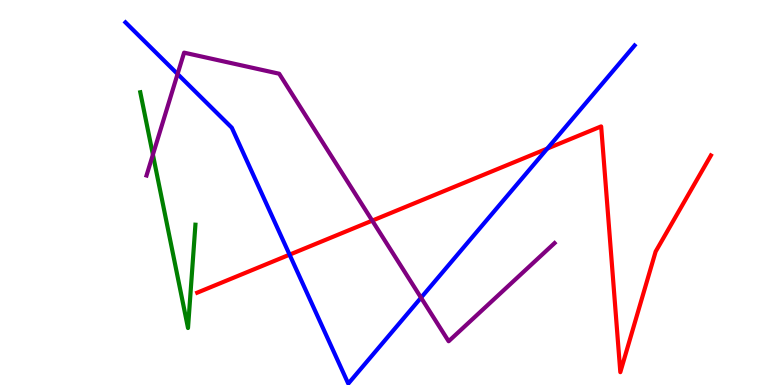[{'lines': ['blue', 'red'], 'intersections': [{'x': 3.74, 'y': 3.39}, {'x': 7.06, 'y': 6.14}]}, {'lines': ['green', 'red'], 'intersections': []}, {'lines': ['purple', 'red'], 'intersections': [{'x': 4.8, 'y': 4.27}]}, {'lines': ['blue', 'green'], 'intersections': []}, {'lines': ['blue', 'purple'], 'intersections': [{'x': 2.29, 'y': 8.08}, {'x': 5.43, 'y': 2.27}]}, {'lines': ['green', 'purple'], 'intersections': [{'x': 1.97, 'y': 5.98}]}]